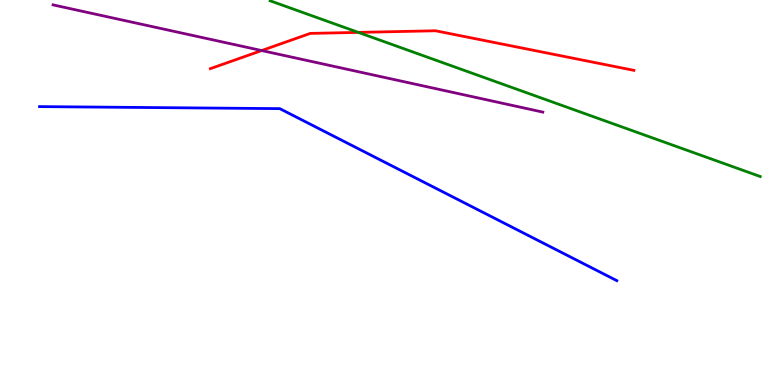[{'lines': ['blue', 'red'], 'intersections': []}, {'lines': ['green', 'red'], 'intersections': [{'x': 4.62, 'y': 9.16}]}, {'lines': ['purple', 'red'], 'intersections': [{'x': 3.38, 'y': 8.69}]}, {'lines': ['blue', 'green'], 'intersections': []}, {'lines': ['blue', 'purple'], 'intersections': []}, {'lines': ['green', 'purple'], 'intersections': []}]